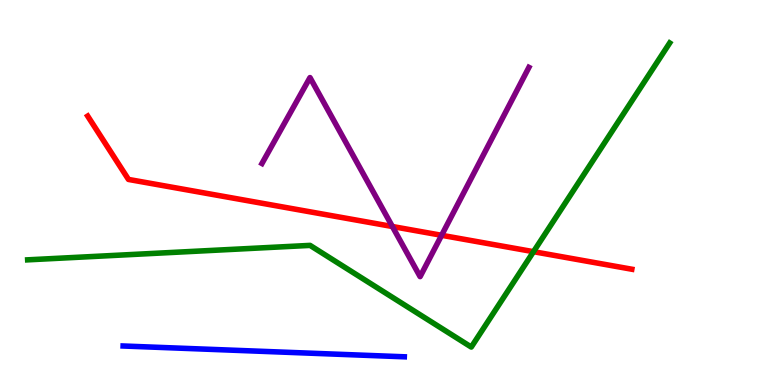[{'lines': ['blue', 'red'], 'intersections': []}, {'lines': ['green', 'red'], 'intersections': [{'x': 6.88, 'y': 3.46}]}, {'lines': ['purple', 'red'], 'intersections': [{'x': 5.06, 'y': 4.12}, {'x': 5.7, 'y': 3.89}]}, {'lines': ['blue', 'green'], 'intersections': []}, {'lines': ['blue', 'purple'], 'intersections': []}, {'lines': ['green', 'purple'], 'intersections': []}]